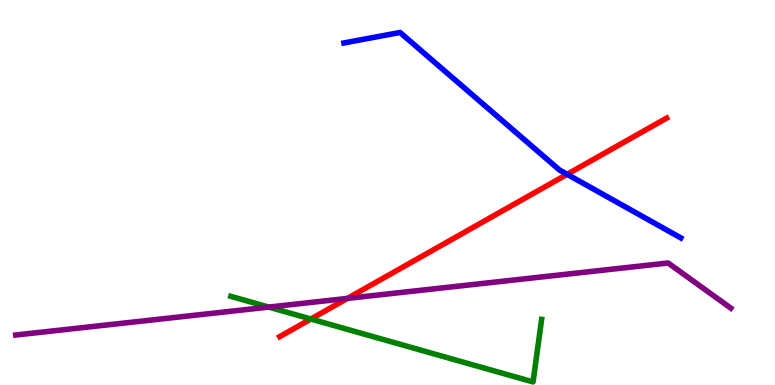[{'lines': ['blue', 'red'], 'intersections': [{'x': 7.32, 'y': 5.47}]}, {'lines': ['green', 'red'], 'intersections': [{'x': 4.01, 'y': 1.71}]}, {'lines': ['purple', 'red'], 'intersections': [{'x': 4.48, 'y': 2.25}]}, {'lines': ['blue', 'green'], 'intersections': []}, {'lines': ['blue', 'purple'], 'intersections': []}, {'lines': ['green', 'purple'], 'intersections': [{'x': 3.47, 'y': 2.02}]}]